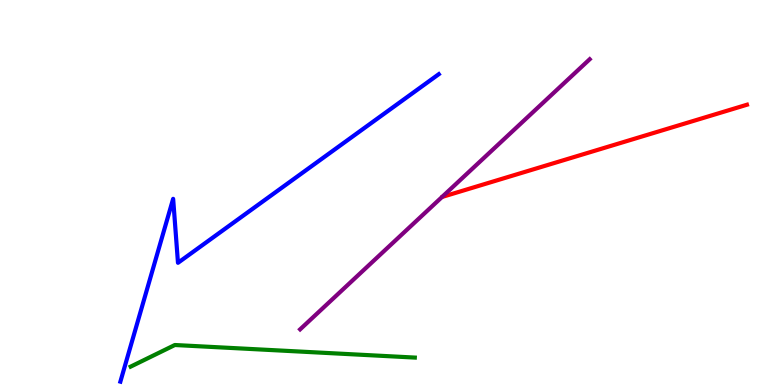[{'lines': ['blue', 'red'], 'intersections': []}, {'lines': ['green', 'red'], 'intersections': []}, {'lines': ['purple', 'red'], 'intersections': []}, {'lines': ['blue', 'green'], 'intersections': []}, {'lines': ['blue', 'purple'], 'intersections': []}, {'lines': ['green', 'purple'], 'intersections': []}]